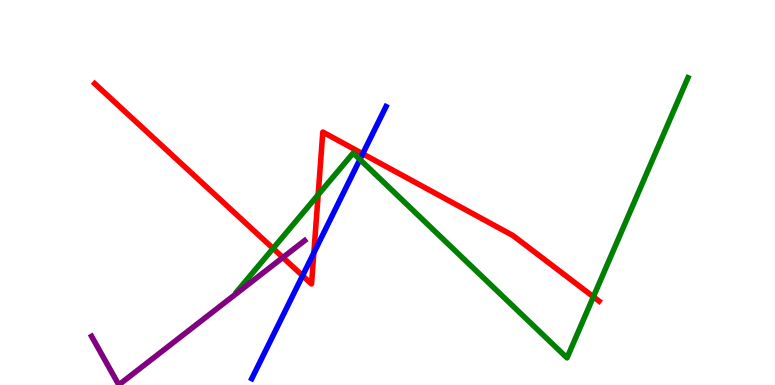[{'lines': ['blue', 'red'], 'intersections': [{'x': 3.9, 'y': 2.84}, {'x': 4.05, 'y': 3.43}, {'x': 4.68, 'y': 6.01}]}, {'lines': ['green', 'red'], 'intersections': [{'x': 3.52, 'y': 3.55}, {'x': 4.11, 'y': 4.94}, {'x': 7.66, 'y': 2.29}]}, {'lines': ['purple', 'red'], 'intersections': [{'x': 3.65, 'y': 3.31}]}, {'lines': ['blue', 'green'], 'intersections': [{'x': 4.64, 'y': 5.86}]}, {'lines': ['blue', 'purple'], 'intersections': []}, {'lines': ['green', 'purple'], 'intersections': []}]